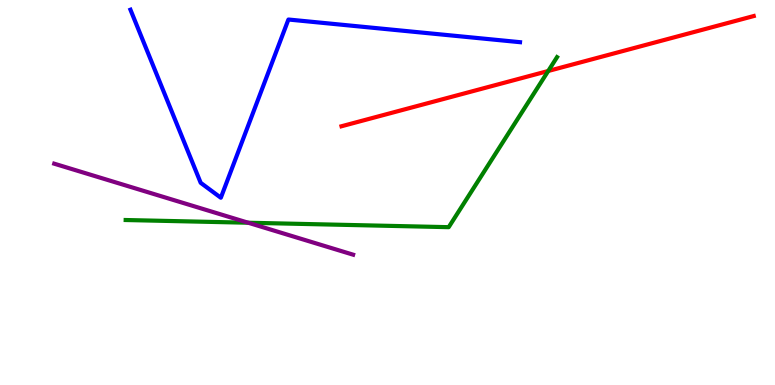[{'lines': ['blue', 'red'], 'intersections': []}, {'lines': ['green', 'red'], 'intersections': [{'x': 7.07, 'y': 8.16}]}, {'lines': ['purple', 'red'], 'intersections': []}, {'lines': ['blue', 'green'], 'intersections': []}, {'lines': ['blue', 'purple'], 'intersections': []}, {'lines': ['green', 'purple'], 'intersections': [{'x': 3.2, 'y': 4.21}]}]